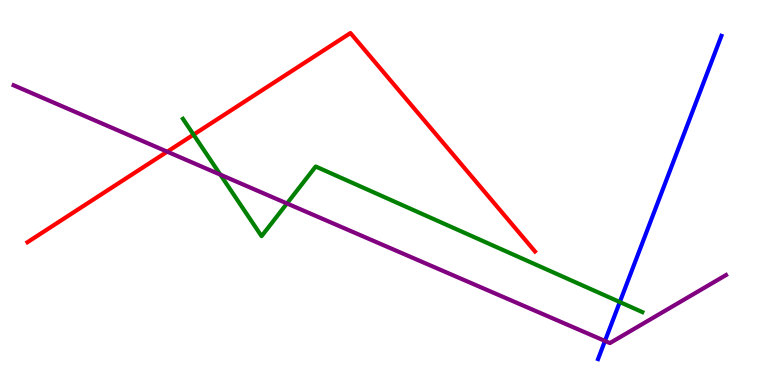[{'lines': ['blue', 'red'], 'intersections': []}, {'lines': ['green', 'red'], 'intersections': [{'x': 2.5, 'y': 6.5}]}, {'lines': ['purple', 'red'], 'intersections': [{'x': 2.16, 'y': 6.06}]}, {'lines': ['blue', 'green'], 'intersections': [{'x': 8.0, 'y': 2.15}]}, {'lines': ['blue', 'purple'], 'intersections': [{'x': 7.81, 'y': 1.14}]}, {'lines': ['green', 'purple'], 'intersections': [{'x': 2.84, 'y': 5.46}, {'x': 3.7, 'y': 4.72}]}]